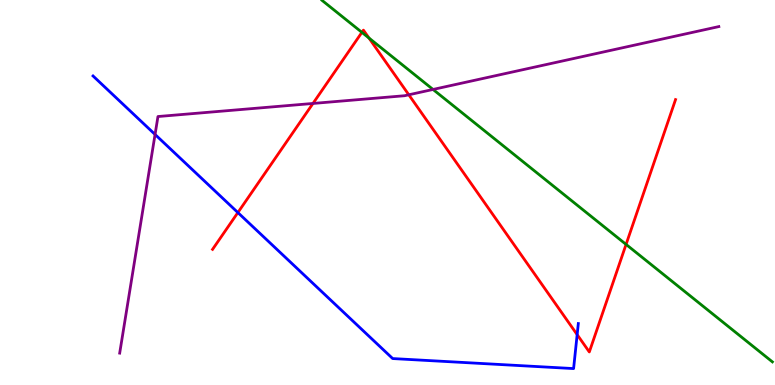[{'lines': ['blue', 'red'], 'intersections': [{'x': 3.07, 'y': 4.48}, {'x': 7.45, 'y': 1.31}]}, {'lines': ['green', 'red'], 'intersections': [{'x': 4.67, 'y': 9.16}, {'x': 4.76, 'y': 9.01}, {'x': 8.08, 'y': 3.65}]}, {'lines': ['purple', 'red'], 'intersections': [{'x': 4.04, 'y': 7.31}, {'x': 5.27, 'y': 7.54}]}, {'lines': ['blue', 'green'], 'intersections': []}, {'lines': ['blue', 'purple'], 'intersections': [{'x': 2.0, 'y': 6.51}]}, {'lines': ['green', 'purple'], 'intersections': [{'x': 5.59, 'y': 7.68}]}]